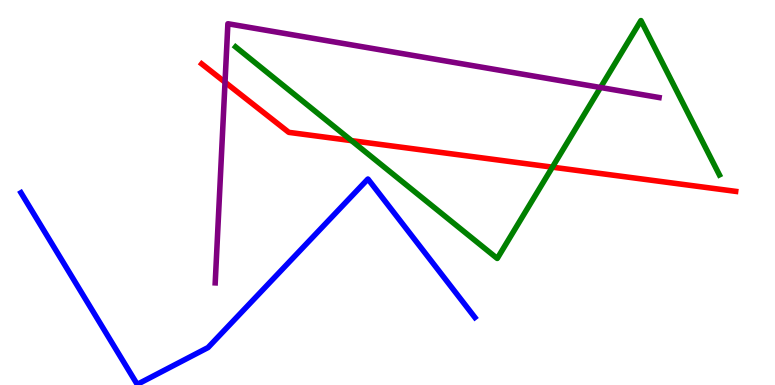[{'lines': ['blue', 'red'], 'intersections': []}, {'lines': ['green', 'red'], 'intersections': [{'x': 4.54, 'y': 6.35}, {'x': 7.13, 'y': 5.66}]}, {'lines': ['purple', 'red'], 'intersections': [{'x': 2.9, 'y': 7.86}]}, {'lines': ['blue', 'green'], 'intersections': []}, {'lines': ['blue', 'purple'], 'intersections': []}, {'lines': ['green', 'purple'], 'intersections': [{'x': 7.75, 'y': 7.73}]}]